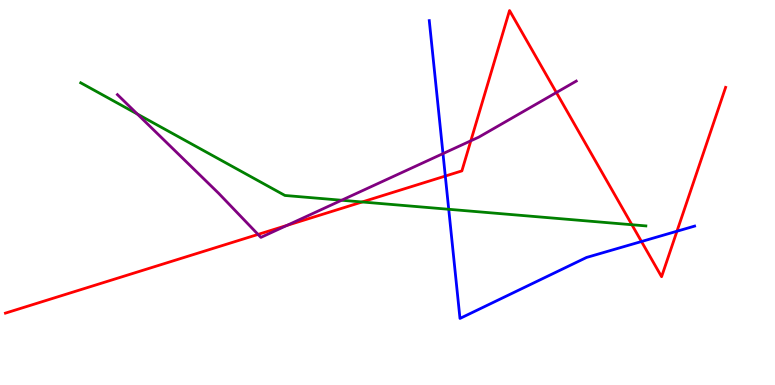[{'lines': ['blue', 'red'], 'intersections': [{'x': 5.75, 'y': 5.43}, {'x': 8.28, 'y': 3.73}, {'x': 8.74, 'y': 3.99}]}, {'lines': ['green', 'red'], 'intersections': [{'x': 4.67, 'y': 4.75}, {'x': 8.15, 'y': 4.16}]}, {'lines': ['purple', 'red'], 'intersections': [{'x': 3.33, 'y': 3.91}, {'x': 3.7, 'y': 4.14}, {'x': 6.08, 'y': 6.34}, {'x': 7.18, 'y': 7.6}]}, {'lines': ['blue', 'green'], 'intersections': [{'x': 5.79, 'y': 4.56}]}, {'lines': ['blue', 'purple'], 'intersections': [{'x': 5.72, 'y': 6.01}]}, {'lines': ['green', 'purple'], 'intersections': [{'x': 1.77, 'y': 7.04}, {'x': 4.41, 'y': 4.8}]}]